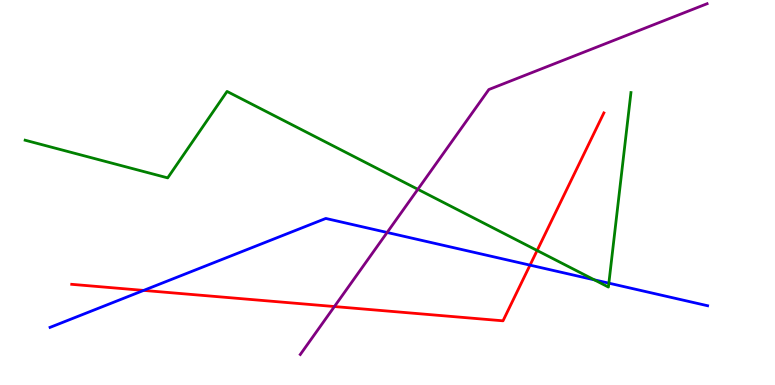[{'lines': ['blue', 'red'], 'intersections': [{'x': 1.85, 'y': 2.46}, {'x': 6.84, 'y': 3.11}]}, {'lines': ['green', 'red'], 'intersections': [{'x': 6.93, 'y': 3.49}]}, {'lines': ['purple', 'red'], 'intersections': [{'x': 4.32, 'y': 2.04}]}, {'lines': ['blue', 'green'], 'intersections': [{'x': 7.67, 'y': 2.73}, {'x': 7.86, 'y': 2.65}]}, {'lines': ['blue', 'purple'], 'intersections': [{'x': 5.0, 'y': 3.96}]}, {'lines': ['green', 'purple'], 'intersections': [{'x': 5.39, 'y': 5.08}]}]